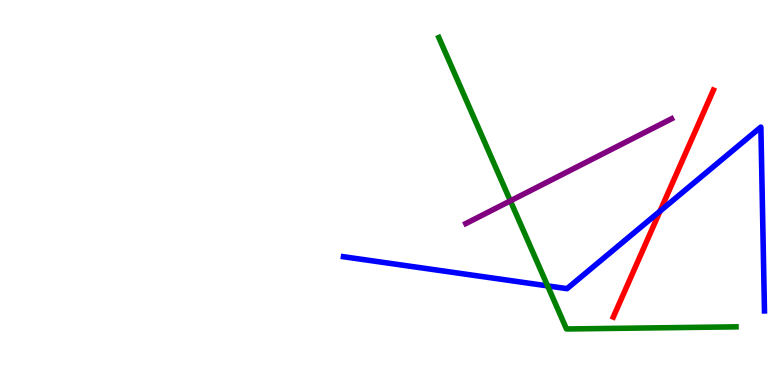[{'lines': ['blue', 'red'], 'intersections': [{'x': 8.52, 'y': 4.52}]}, {'lines': ['green', 'red'], 'intersections': []}, {'lines': ['purple', 'red'], 'intersections': []}, {'lines': ['blue', 'green'], 'intersections': [{'x': 7.07, 'y': 2.57}]}, {'lines': ['blue', 'purple'], 'intersections': []}, {'lines': ['green', 'purple'], 'intersections': [{'x': 6.59, 'y': 4.78}]}]